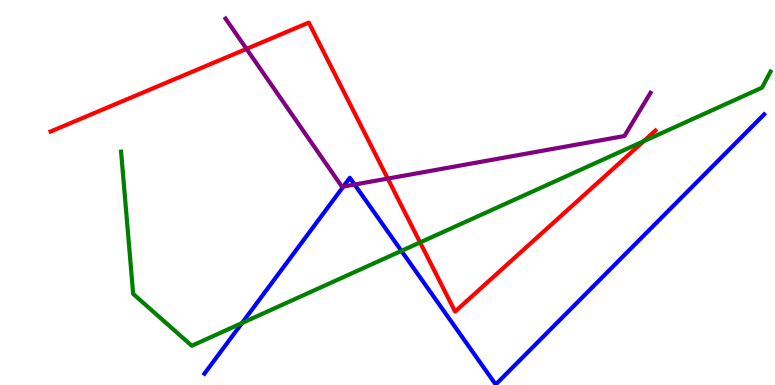[{'lines': ['blue', 'red'], 'intersections': []}, {'lines': ['green', 'red'], 'intersections': [{'x': 5.42, 'y': 3.7}, {'x': 8.31, 'y': 6.33}]}, {'lines': ['purple', 'red'], 'intersections': [{'x': 3.18, 'y': 8.73}, {'x': 5.0, 'y': 5.36}]}, {'lines': ['blue', 'green'], 'intersections': [{'x': 3.12, 'y': 1.61}, {'x': 5.18, 'y': 3.48}]}, {'lines': ['blue', 'purple'], 'intersections': [{'x': 4.43, 'y': 5.15}, {'x': 4.58, 'y': 5.21}]}, {'lines': ['green', 'purple'], 'intersections': []}]